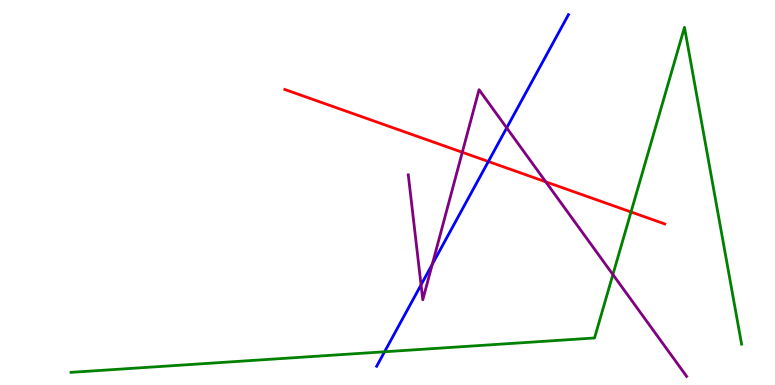[{'lines': ['blue', 'red'], 'intersections': [{'x': 6.3, 'y': 5.81}]}, {'lines': ['green', 'red'], 'intersections': [{'x': 8.14, 'y': 4.49}]}, {'lines': ['purple', 'red'], 'intersections': [{'x': 5.97, 'y': 6.04}, {'x': 7.04, 'y': 5.28}]}, {'lines': ['blue', 'green'], 'intersections': [{'x': 4.96, 'y': 0.863}]}, {'lines': ['blue', 'purple'], 'intersections': [{'x': 5.43, 'y': 2.6}, {'x': 5.58, 'y': 3.14}, {'x': 6.54, 'y': 6.68}]}, {'lines': ['green', 'purple'], 'intersections': [{'x': 7.91, 'y': 2.87}]}]